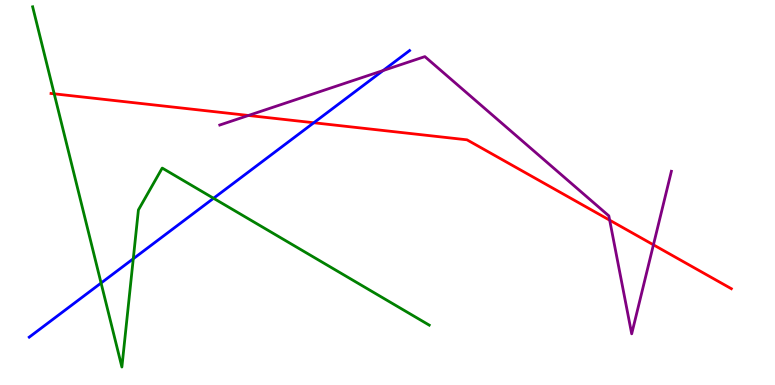[{'lines': ['blue', 'red'], 'intersections': [{'x': 4.05, 'y': 6.81}]}, {'lines': ['green', 'red'], 'intersections': [{'x': 0.699, 'y': 7.56}]}, {'lines': ['purple', 'red'], 'intersections': [{'x': 3.21, 'y': 7.0}, {'x': 7.87, 'y': 4.28}, {'x': 8.43, 'y': 3.64}]}, {'lines': ['blue', 'green'], 'intersections': [{'x': 1.3, 'y': 2.65}, {'x': 1.72, 'y': 3.28}, {'x': 2.76, 'y': 4.85}]}, {'lines': ['blue', 'purple'], 'intersections': [{'x': 4.94, 'y': 8.17}]}, {'lines': ['green', 'purple'], 'intersections': []}]